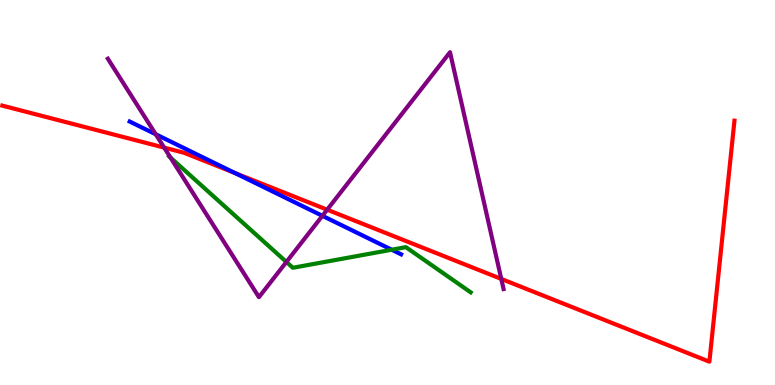[{'lines': ['blue', 'red'], 'intersections': [{'x': 3.03, 'y': 5.51}]}, {'lines': ['green', 'red'], 'intersections': []}, {'lines': ['purple', 'red'], 'intersections': [{'x': 2.12, 'y': 6.17}, {'x': 4.22, 'y': 4.55}, {'x': 6.47, 'y': 2.76}]}, {'lines': ['blue', 'green'], 'intersections': [{'x': 5.05, 'y': 3.51}]}, {'lines': ['blue', 'purple'], 'intersections': [{'x': 2.01, 'y': 6.51}, {'x': 4.16, 'y': 4.39}]}, {'lines': ['green', 'purple'], 'intersections': [{'x': 2.2, 'y': 5.91}, {'x': 3.7, 'y': 3.2}]}]